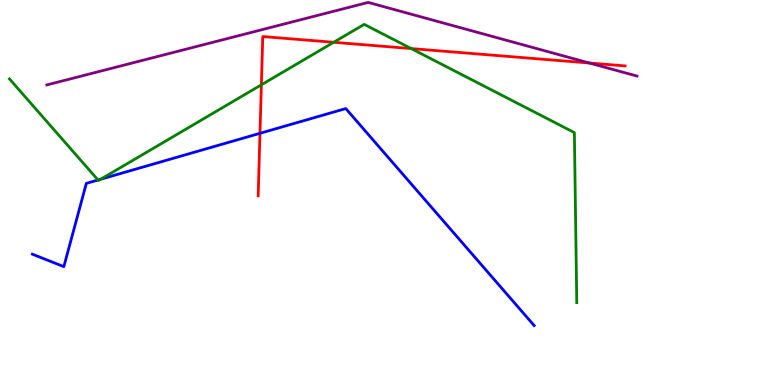[{'lines': ['blue', 'red'], 'intersections': [{'x': 3.35, 'y': 6.54}]}, {'lines': ['green', 'red'], 'intersections': [{'x': 3.37, 'y': 7.8}, {'x': 4.31, 'y': 8.9}, {'x': 5.31, 'y': 8.74}]}, {'lines': ['purple', 'red'], 'intersections': [{'x': 7.61, 'y': 8.36}]}, {'lines': ['blue', 'green'], 'intersections': [{'x': 1.26, 'y': 5.32}, {'x': 1.3, 'y': 5.35}]}, {'lines': ['blue', 'purple'], 'intersections': []}, {'lines': ['green', 'purple'], 'intersections': []}]